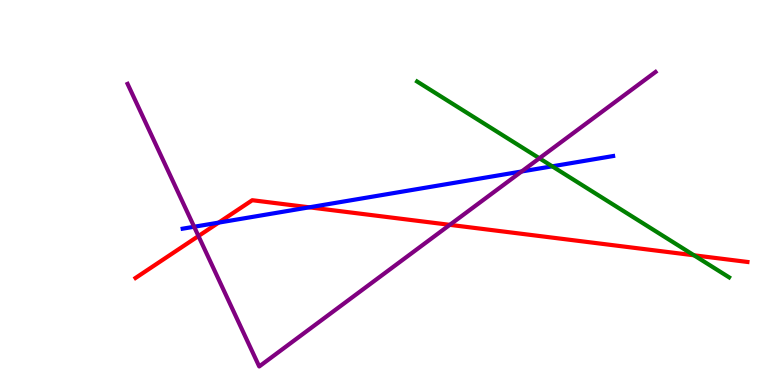[{'lines': ['blue', 'red'], 'intersections': [{'x': 2.82, 'y': 4.22}, {'x': 3.99, 'y': 4.62}]}, {'lines': ['green', 'red'], 'intersections': [{'x': 8.95, 'y': 3.37}]}, {'lines': ['purple', 'red'], 'intersections': [{'x': 2.56, 'y': 3.87}, {'x': 5.8, 'y': 4.16}]}, {'lines': ['blue', 'green'], 'intersections': [{'x': 7.13, 'y': 5.68}]}, {'lines': ['blue', 'purple'], 'intersections': [{'x': 2.51, 'y': 4.11}, {'x': 6.73, 'y': 5.55}]}, {'lines': ['green', 'purple'], 'intersections': [{'x': 6.96, 'y': 5.89}]}]